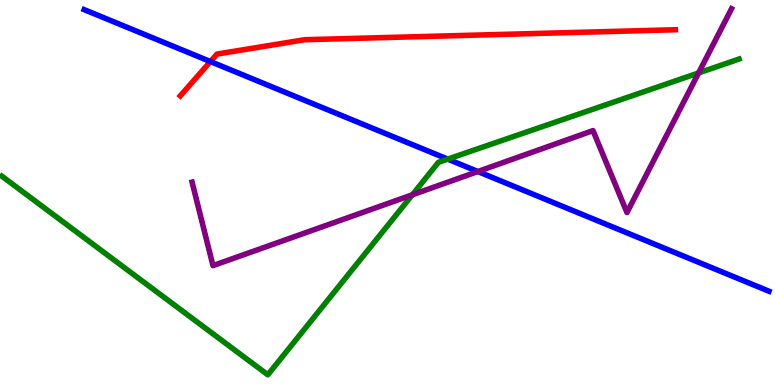[{'lines': ['blue', 'red'], 'intersections': [{'x': 2.72, 'y': 8.4}]}, {'lines': ['green', 'red'], 'intersections': []}, {'lines': ['purple', 'red'], 'intersections': []}, {'lines': ['blue', 'green'], 'intersections': [{'x': 5.78, 'y': 5.87}]}, {'lines': ['blue', 'purple'], 'intersections': [{'x': 6.17, 'y': 5.55}]}, {'lines': ['green', 'purple'], 'intersections': [{'x': 5.32, 'y': 4.94}, {'x': 9.01, 'y': 8.11}]}]